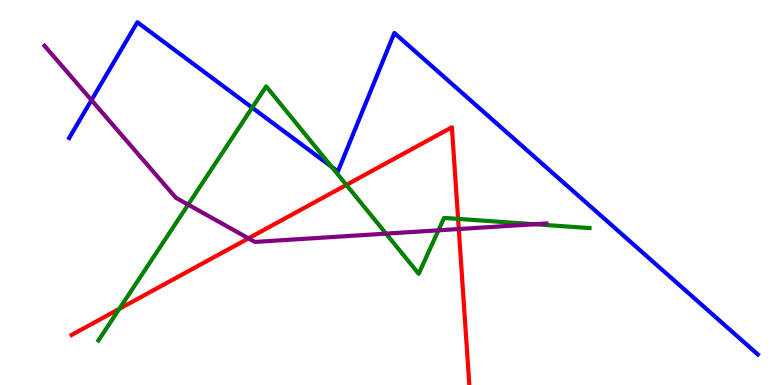[{'lines': ['blue', 'red'], 'intersections': []}, {'lines': ['green', 'red'], 'intersections': [{'x': 1.54, 'y': 1.98}, {'x': 4.47, 'y': 5.2}, {'x': 5.91, 'y': 4.31}]}, {'lines': ['purple', 'red'], 'intersections': [{'x': 3.21, 'y': 3.81}, {'x': 5.92, 'y': 4.05}]}, {'lines': ['blue', 'green'], 'intersections': [{'x': 3.25, 'y': 7.2}, {'x': 4.28, 'y': 5.67}]}, {'lines': ['blue', 'purple'], 'intersections': [{'x': 1.18, 'y': 7.4}]}, {'lines': ['green', 'purple'], 'intersections': [{'x': 2.43, 'y': 4.68}, {'x': 4.98, 'y': 3.93}, {'x': 5.66, 'y': 4.02}, {'x': 6.9, 'y': 4.18}]}]